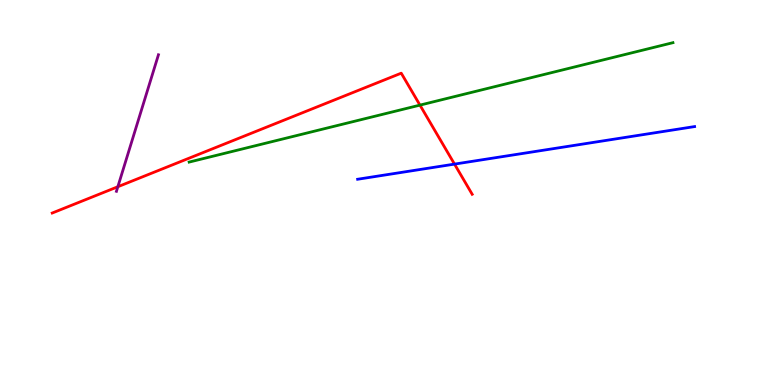[{'lines': ['blue', 'red'], 'intersections': [{'x': 5.86, 'y': 5.74}]}, {'lines': ['green', 'red'], 'intersections': [{'x': 5.42, 'y': 7.27}]}, {'lines': ['purple', 'red'], 'intersections': [{'x': 1.52, 'y': 5.15}]}, {'lines': ['blue', 'green'], 'intersections': []}, {'lines': ['blue', 'purple'], 'intersections': []}, {'lines': ['green', 'purple'], 'intersections': []}]